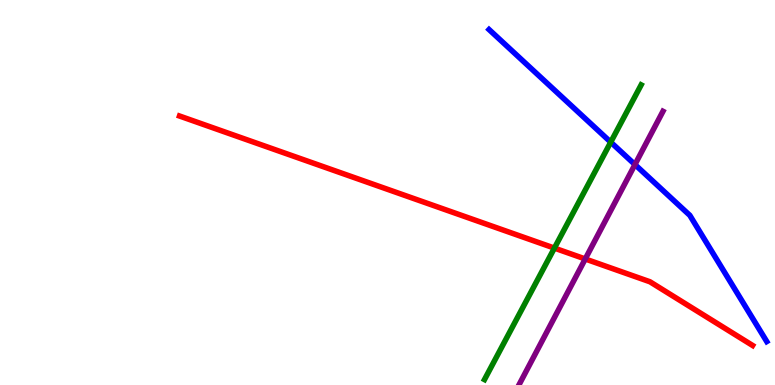[{'lines': ['blue', 'red'], 'intersections': []}, {'lines': ['green', 'red'], 'intersections': [{'x': 7.15, 'y': 3.56}]}, {'lines': ['purple', 'red'], 'intersections': [{'x': 7.55, 'y': 3.27}]}, {'lines': ['blue', 'green'], 'intersections': [{'x': 7.88, 'y': 6.31}]}, {'lines': ['blue', 'purple'], 'intersections': [{'x': 8.19, 'y': 5.73}]}, {'lines': ['green', 'purple'], 'intersections': []}]